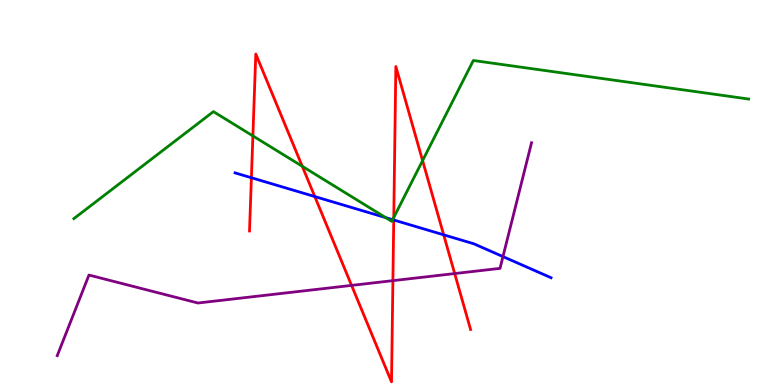[{'lines': ['blue', 'red'], 'intersections': [{'x': 3.24, 'y': 5.38}, {'x': 4.06, 'y': 4.89}, {'x': 5.08, 'y': 4.29}, {'x': 5.72, 'y': 3.9}]}, {'lines': ['green', 'red'], 'intersections': [{'x': 3.26, 'y': 6.47}, {'x': 3.9, 'y': 5.68}, {'x': 5.08, 'y': 4.35}, {'x': 5.45, 'y': 5.83}]}, {'lines': ['purple', 'red'], 'intersections': [{'x': 4.54, 'y': 2.59}, {'x': 5.07, 'y': 2.71}, {'x': 5.87, 'y': 2.89}]}, {'lines': ['blue', 'green'], 'intersections': [{'x': 4.98, 'y': 4.35}, {'x': 5.07, 'y': 4.29}]}, {'lines': ['blue', 'purple'], 'intersections': [{'x': 6.49, 'y': 3.34}]}, {'lines': ['green', 'purple'], 'intersections': []}]